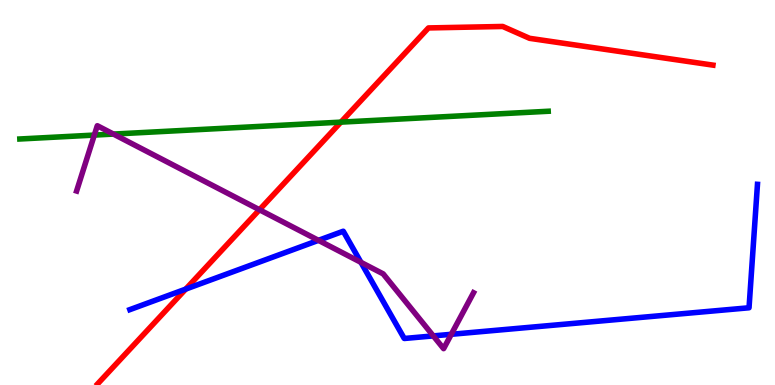[{'lines': ['blue', 'red'], 'intersections': [{'x': 2.4, 'y': 2.49}]}, {'lines': ['green', 'red'], 'intersections': [{'x': 4.4, 'y': 6.83}]}, {'lines': ['purple', 'red'], 'intersections': [{'x': 3.35, 'y': 4.55}]}, {'lines': ['blue', 'green'], 'intersections': []}, {'lines': ['blue', 'purple'], 'intersections': [{'x': 4.11, 'y': 3.76}, {'x': 4.66, 'y': 3.19}, {'x': 5.59, 'y': 1.28}, {'x': 5.82, 'y': 1.32}]}, {'lines': ['green', 'purple'], 'intersections': [{'x': 1.22, 'y': 6.49}, {'x': 1.46, 'y': 6.52}]}]